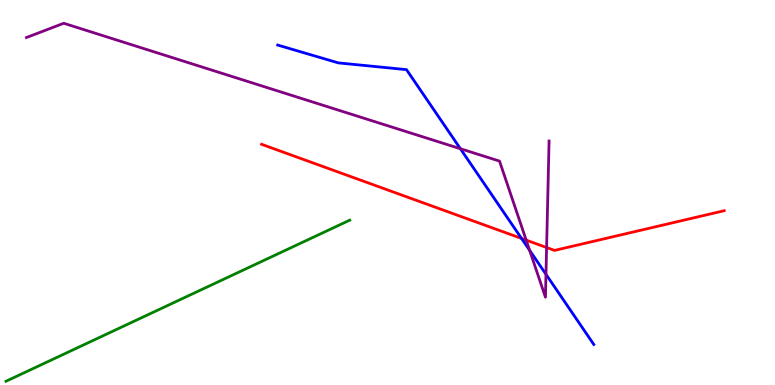[{'lines': ['blue', 'red'], 'intersections': [{'x': 6.73, 'y': 3.81}]}, {'lines': ['green', 'red'], 'intersections': []}, {'lines': ['purple', 'red'], 'intersections': [{'x': 6.79, 'y': 3.76}, {'x': 7.05, 'y': 3.57}]}, {'lines': ['blue', 'green'], 'intersections': []}, {'lines': ['blue', 'purple'], 'intersections': [{'x': 5.94, 'y': 6.14}, {'x': 6.83, 'y': 3.5}, {'x': 7.04, 'y': 2.88}]}, {'lines': ['green', 'purple'], 'intersections': []}]